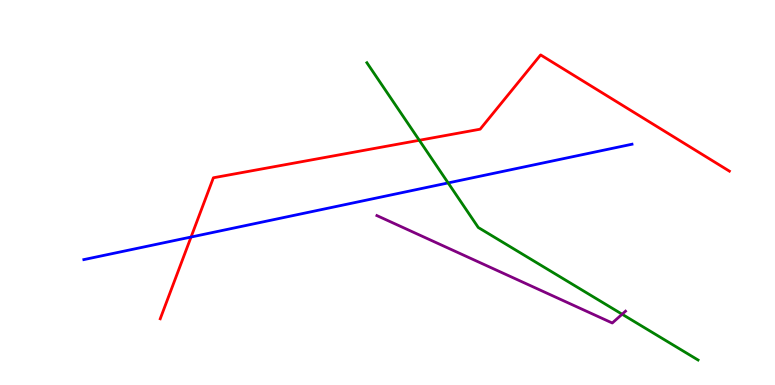[{'lines': ['blue', 'red'], 'intersections': [{'x': 2.47, 'y': 3.84}]}, {'lines': ['green', 'red'], 'intersections': [{'x': 5.41, 'y': 6.36}]}, {'lines': ['purple', 'red'], 'intersections': []}, {'lines': ['blue', 'green'], 'intersections': [{'x': 5.78, 'y': 5.25}]}, {'lines': ['blue', 'purple'], 'intersections': []}, {'lines': ['green', 'purple'], 'intersections': [{'x': 8.03, 'y': 1.84}]}]